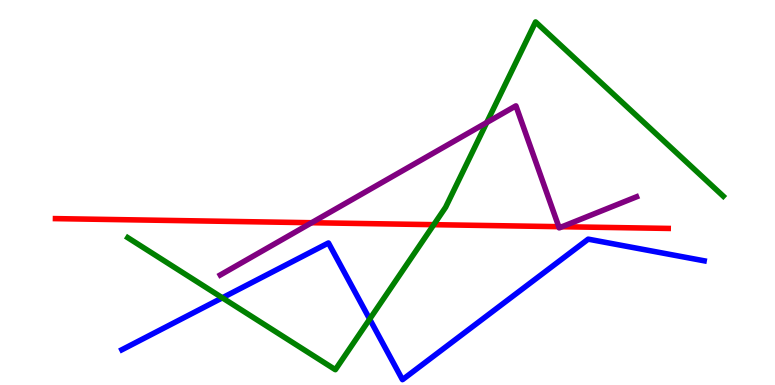[{'lines': ['blue', 'red'], 'intersections': []}, {'lines': ['green', 'red'], 'intersections': [{'x': 5.6, 'y': 4.16}]}, {'lines': ['purple', 'red'], 'intersections': [{'x': 4.02, 'y': 4.22}, {'x': 7.21, 'y': 4.11}, {'x': 7.25, 'y': 4.11}]}, {'lines': ['blue', 'green'], 'intersections': [{'x': 2.87, 'y': 2.26}, {'x': 4.77, 'y': 1.71}]}, {'lines': ['blue', 'purple'], 'intersections': []}, {'lines': ['green', 'purple'], 'intersections': [{'x': 6.28, 'y': 6.82}]}]